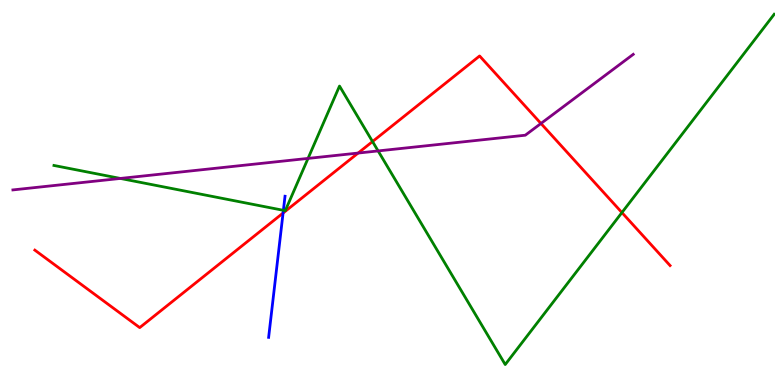[{'lines': ['blue', 'red'], 'intersections': [{'x': 3.65, 'y': 4.47}]}, {'lines': ['green', 'red'], 'intersections': [{'x': 4.81, 'y': 6.32}, {'x': 8.02, 'y': 4.48}]}, {'lines': ['purple', 'red'], 'intersections': [{'x': 4.62, 'y': 6.02}, {'x': 6.98, 'y': 6.79}]}, {'lines': ['blue', 'green'], 'intersections': [{'x': 3.66, 'y': 4.54}]}, {'lines': ['blue', 'purple'], 'intersections': []}, {'lines': ['green', 'purple'], 'intersections': [{'x': 1.55, 'y': 5.37}, {'x': 3.97, 'y': 5.89}, {'x': 4.88, 'y': 6.08}]}]